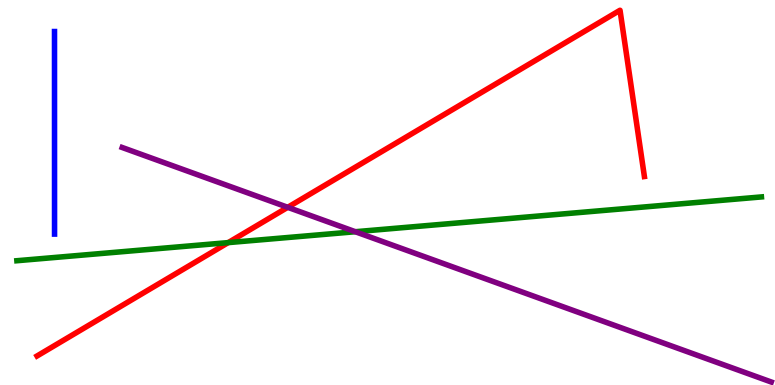[{'lines': ['blue', 'red'], 'intersections': []}, {'lines': ['green', 'red'], 'intersections': [{'x': 2.94, 'y': 3.7}]}, {'lines': ['purple', 'red'], 'intersections': [{'x': 3.71, 'y': 4.62}]}, {'lines': ['blue', 'green'], 'intersections': []}, {'lines': ['blue', 'purple'], 'intersections': []}, {'lines': ['green', 'purple'], 'intersections': [{'x': 4.58, 'y': 3.98}]}]